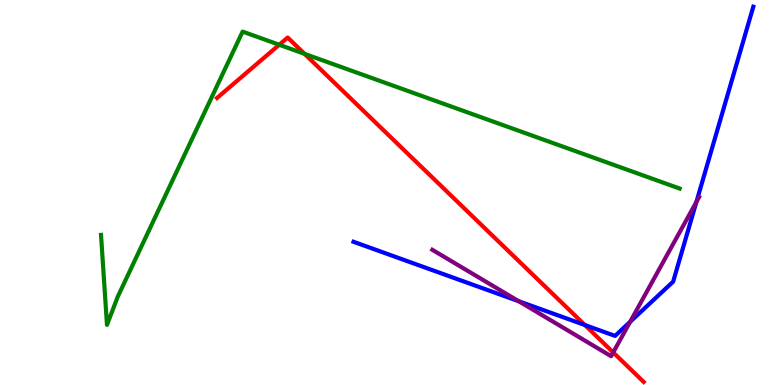[{'lines': ['blue', 'red'], 'intersections': [{'x': 7.55, 'y': 1.56}]}, {'lines': ['green', 'red'], 'intersections': [{'x': 3.6, 'y': 8.84}, {'x': 3.93, 'y': 8.6}]}, {'lines': ['purple', 'red'], 'intersections': [{'x': 7.91, 'y': 0.846}]}, {'lines': ['blue', 'green'], 'intersections': []}, {'lines': ['blue', 'purple'], 'intersections': [{'x': 6.69, 'y': 2.18}, {'x': 8.13, 'y': 1.64}, {'x': 8.99, 'y': 4.75}]}, {'lines': ['green', 'purple'], 'intersections': []}]